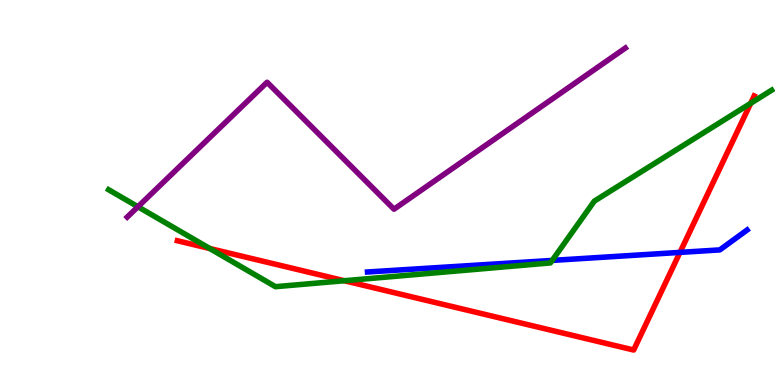[{'lines': ['blue', 'red'], 'intersections': [{'x': 8.77, 'y': 3.44}]}, {'lines': ['green', 'red'], 'intersections': [{'x': 2.71, 'y': 3.55}, {'x': 4.44, 'y': 2.71}, {'x': 9.69, 'y': 7.32}]}, {'lines': ['purple', 'red'], 'intersections': []}, {'lines': ['blue', 'green'], 'intersections': [{'x': 7.12, 'y': 3.24}]}, {'lines': ['blue', 'purple'], 'intersections': []}, {'lines': ['green', 'purple'], 'intersections': [{'x': 1.78, 'y': 4.63}]}]